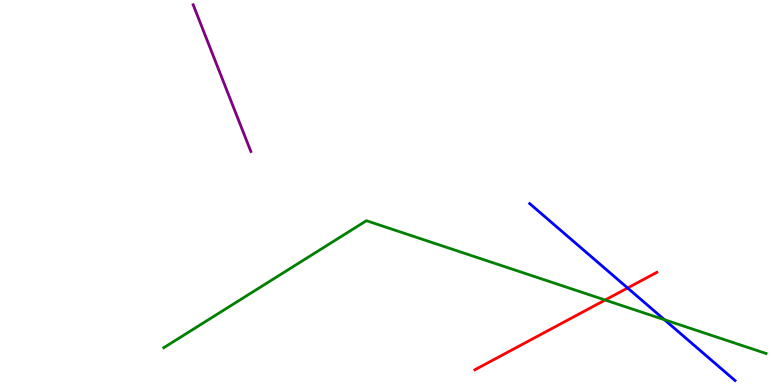[{'lines': ['blue', 'red'], 'intersections': [{'x': 8.1, 'y': 2.52}]}, {'lines': ['green', 'red'], 'intersections': [{'x': 7.81, 'y': 2.21}]}, {'lines': ['purple', 'red'], 'intersections': []}, {'lines': ['blue', 'green'], 'intersections': [{'x': 8.57, 'y': 1.7}]}, {'lines': ['blue', 'purple'], 'intersections': []}, {'lines': ['green', 'purple'], 'intersections': []}]